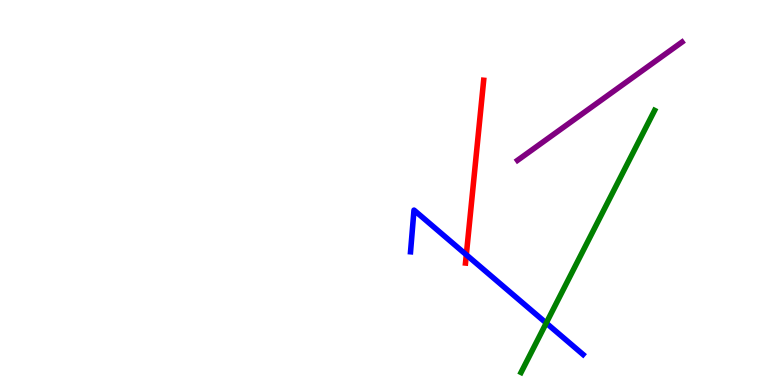[{'lines': ['blue', 'red'], 'intersections': [{'x': 6.02, 'y': 3.38}]}, {'lines': ['green', 'red'], 'intersections': []}, {'lines': ['purple', 'red'], 'intersections': []}, {'lines': ['blue', 'green'], 'intersections': [{'x': 7.05, 'y': 1.61}]}, {'lines': ['blue', 'purple'], 'intersections': []}, {'lines': ['green', 'purple'], 'intersections': []}]